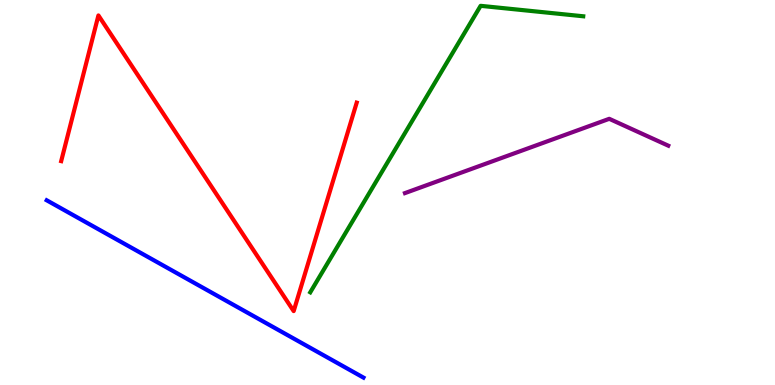[{'lines': ['blue', 'red'], 'intersections': []}, {'lines': ['green', 'red'], 'intersections': []}, {'lines': ['purple', 'red'], 'intersections': []}, {'lines': ['blue', 'green'], 'intersections': []}, {'lines': ['blue', 'purple'], 'intersections': []}, {'lines': ['green', 'purple'], 'intersections': []}]